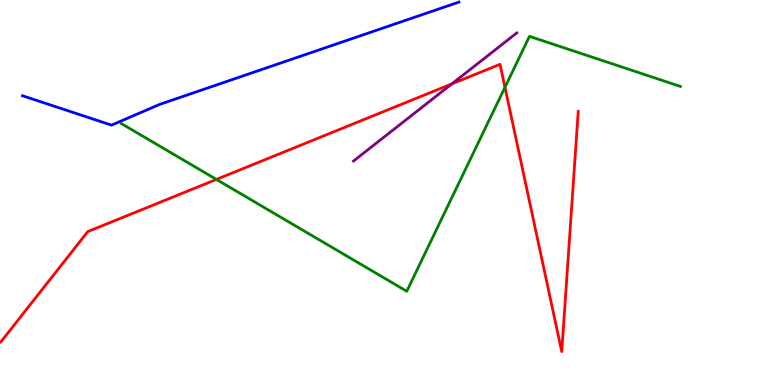[{'lines': ['blue', 'red'], 'intersections': []}, {'lines': ['green', 'red'], 'intersections': [{'x': 2.79, 'y': 5.34}, {'x': 6.52, 'y': 7.73}]}, {'lines': ['purple', 'red'], 'intersections': [{'x': 5.83, 'y': 7.82}]}, {'lines': ['blue', 'green'], 'intersections': []}, {'lines': ['blue', 'purple'], 'intersections': []}, {'lines': ['green', 'purple'], 'intersections': []}]